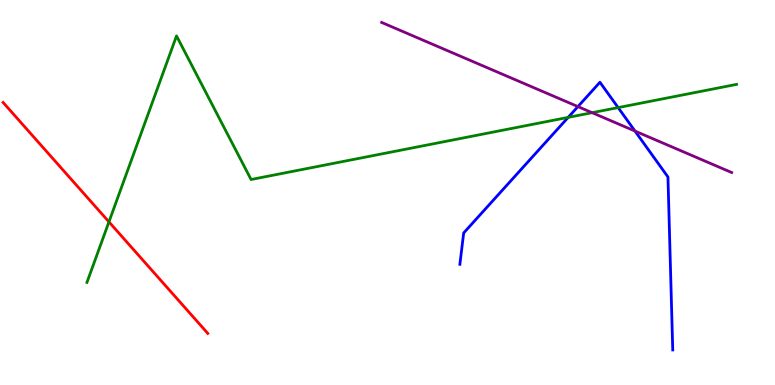[{'lines': ['blue', 'red'], 'intersections': []}, {'lines': ['green', 'red'], 'intersections': [{'x': 1.41, 'y': 4.24}]}, {'lines': ['purple', 'red'], 'intersections': []}, {'lines': ['blue', 'green'], 'intersections': [{'x': 7.33, 'y': 6.95}, {'x': 7.98, 'y': 7.21}]}, {'lines': ['blue', 'purple'], 'intersections': [{'x': 7.46, 'y': 7.23}, {'x': 8.19, 'y': 6.6}]}, {'lines': ['green', 'purple'], 'intersections': [{'x': 7.64, 'y': 7.07}]}]